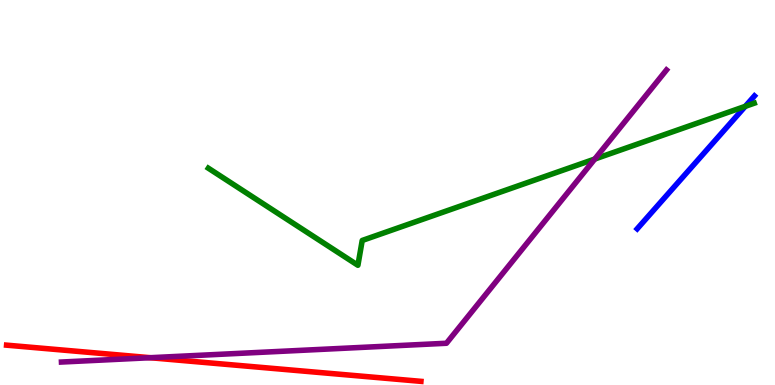[{'lines': ['blue', 'red'], 'intersections': []}, {'lines': ['green', 'red'], 'intersections': []}, {'lines': ['purple', 'red'], 'intersections': [{'x': 1.94, 'y': 0.709}]}, {'lines': ['blue', 'green'], 'intersections': [{'x': 9.62, 'y': 7.24}]}, {'lines': ['blue', 'purple'], 'intersections': []}, {'lines': ['green', 'purple'], 'intersections': [{'x': 7.67, 'y': 5.87}]}]